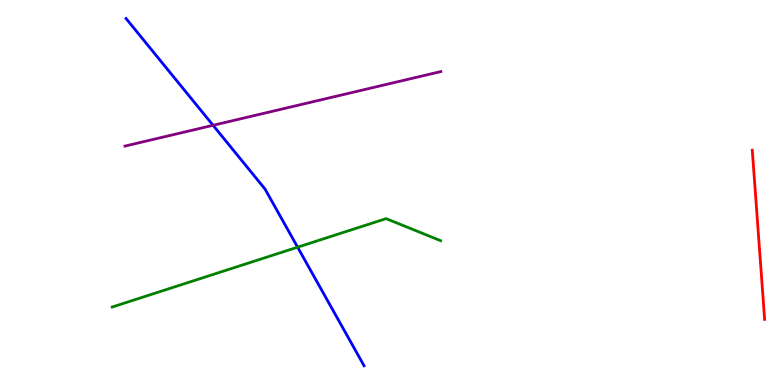[{'lines': ['blue', 'red'], 'intersections': []}, {'lines': ['green', 'red'], 'intersections': []}, {'lines': ['purple', 'red'], 'intersections': []}, {'lines': ['blue', 'green'], 'intersections': [{'x': 3.84, 'y': 3.58}]}, {'lines': ['blue', 'purple'], 'intersections': [{'x': 2.75, 'y': 6.75}]}, {'lines': ['green', 'purple'], 'intersections': []}]